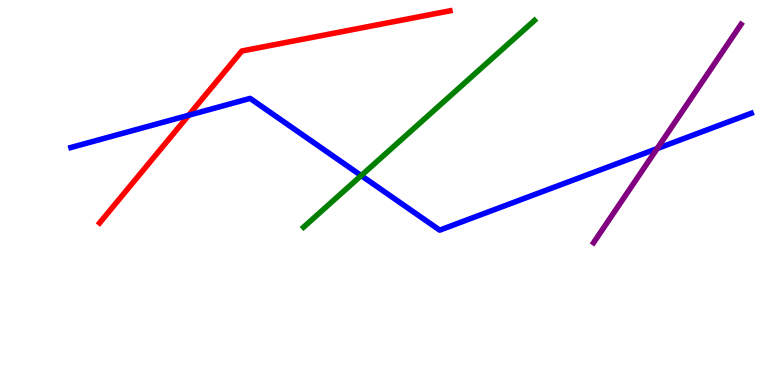[{'lines': ['blue', 'red'], 'intersections': [{'x': 2.43, 'y': 7.01}]}, {'lines': ['green', 'red'], 'intersections': []}, {'lines': ['purple', 'red'], 'intersections': []}, {'lines': ['blue', 'green'], 'intersections': [{'x': 4.66, 'y': 5.44}]}, {'lines': ['blue', 'purple'], 'intersections': [{'x': 8.48, 'y': 6.14}]}, {'lines': ['green', 'purple'], 'intersections': []}]